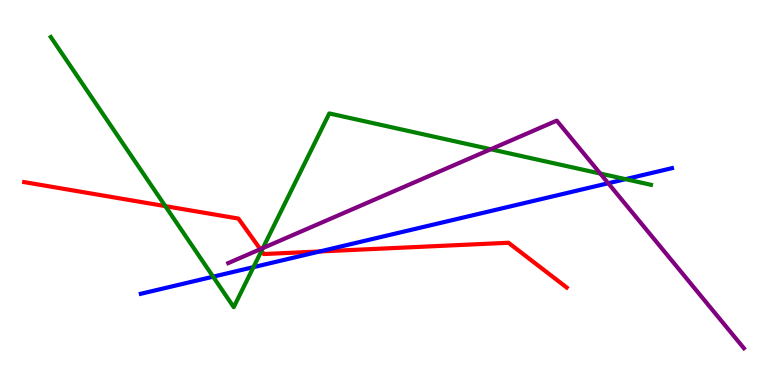[{'lines': ['blue', 'red'], 'intersections': [{'x': 4.13, 'y': 3.47}]}, {'lines': ['green', 'red'], 'intersections': [{'x': 2.13, 'y': 4.65}, {'x': 3.37, 'y': 3.48}]}, {'lines': ['purple', 'red'], 'intersections': [{'x': 3.36, 'y': 3.53}]}, {'lines': ['blue', 'green'], 'intersections': [{'x': 2.75, 'y': 2.81}, {'x': 3.27, 'y': 3.06}, {'x': 8.07, 'y': 5.35}]}, {'lines': ['blue', 'purple'], 'intersections': [{'x': 7.85, 'y': 5.24}]}, {'lines': ['green', 'purple'], 'intersections': [{'x': 3.39, 'y': 3.56}, {'x': 6.33, 'y': 6.12}, {'x': 7.75, 'y': 5.49}]}]